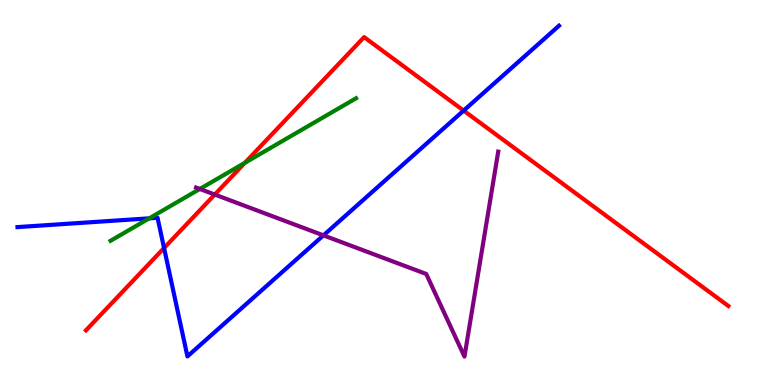[{'lines': ['blue', 'red'], 'intersections': [{'x': 2.12, 'y': 3.56}, {'x': 5.98, 'y': 7.13}]}, {'lines': ['green', 'red'], 'intersections': [{'x': 3.16, 'y': 5.77}]}, {'lines': ['purple', 'red'], 'intersections': [{'x': 2.77, 'y': 4.95}]}, {'lines': ['blue', 'green'], 'intersections': [{'x': 1.93, 'y': 4.33}]}, {'lines': ['blue', 'purple'], 'intersections': [{'x': 4.17, 'y': 3.89}]}, {'lines': ['green', 'purple'], 'intersections': [{'x': 2.58, 'y': 5.09}]}]